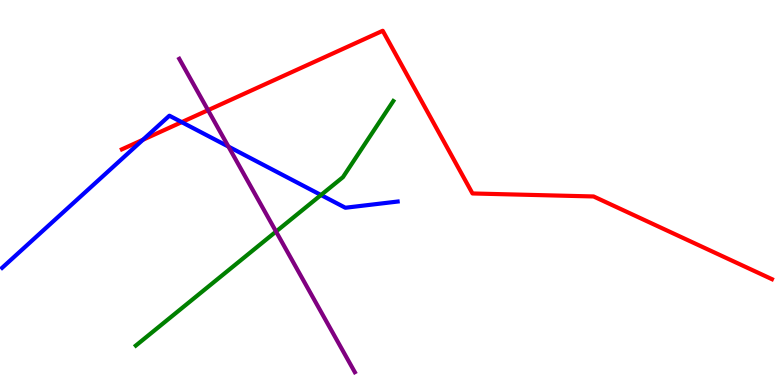[{'lines': ['blue', 'red'], 'intersections': [{'x': 1.84, 'y': 6.37}, {'x': 2.34, 'y': 6.83}]}, {'lines': ['green', 'red'], 'intersections': []}, {'lines': ['purple', 'red'], 'intersections': [{'x': 2.68, 'y': 7.14}]}, {'lines': ['blue', 'green'], 'intersections': [{'x': 4.14, 'y': 4.94}]}, {'lines': ['blue', 'purple'], 'intersections': [{'x': 2.95, 'y': 6.19}]}, {'lines': ['green', 'purple'], 'intersections': [{'x': 3.56, 'y': 3.99}]}]